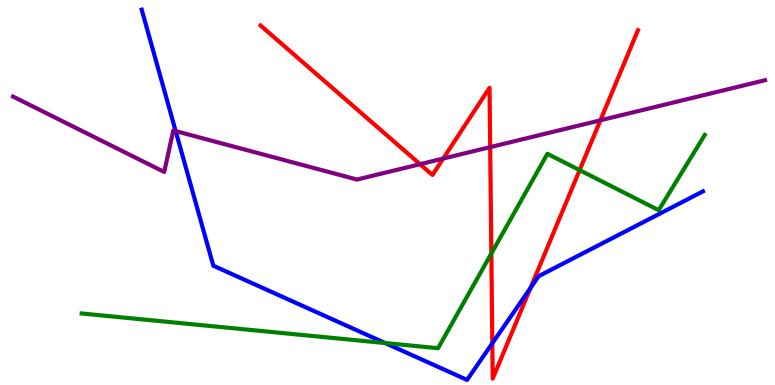[{'lines': ['blue', 'red'], 'intersections': [{'x': 6.35, 'y': 1.08}, {'x': 6.84, 'y': 2.52}]}, {'lines': ['green', 'red'], 'intersections': [{'x': 6.34, 'y': 3.42}, {'x': 7.48, 'y': 5.58}]}, {'lines': ['purple', 'red'], 'intersections': [{'x': 5.42, 'y': 5.74}, {'x': 5.72, 'y': 5.88}, {'x': 6.32, 'y': 6.18}, {'x': 7.75, 'y': 6.88}]}, {'lines': ['blue', 'green'], 'intersections': [{'x': 4.97, 'y': 1.09}]}, {'lines': ['blue', 'purple'], 'intersections': [{'x': 2.27, 'y': 6.6}]}, {'lines': ['green', 'purple'], 'intersections': []}]